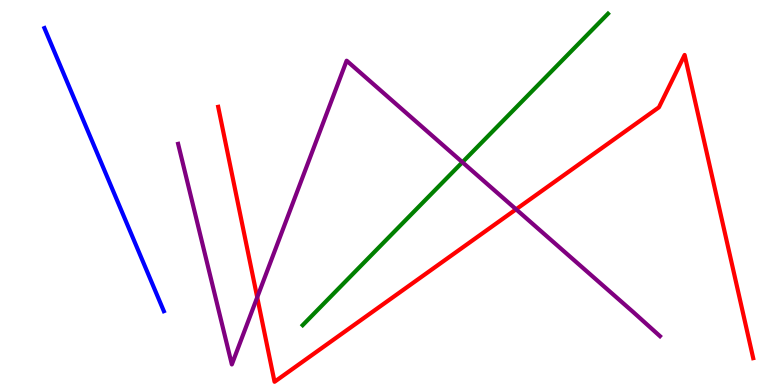[{'lines': ['blue', 'red'], 'intersections': []}, {'lines': ['green', 'red'], 'intersections': []}, {'lines': ['purple', 'red'], 'intersections': [{'x': 3.32, 'y': 2.28}, {'x': 6.66, 'y': 4.56}]}, {'lines': ['blue', 'green'], 'intersections': []}, {'lines': ['blue', 'purple'], 'intersections': []}, {'lines': ['green', 'purple'], 'intersections': [{'x': 5.97, 'y': 5.79}]}]